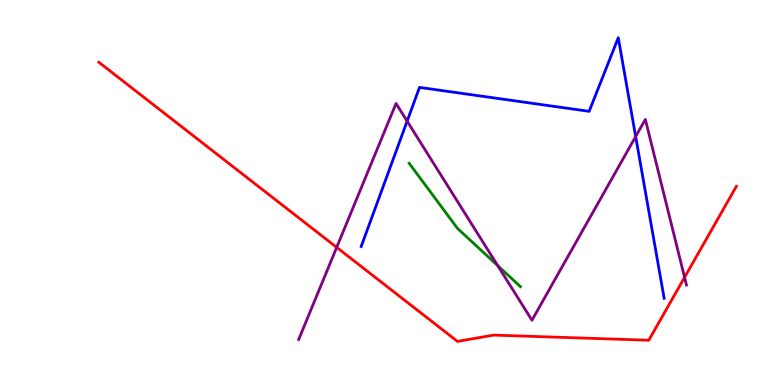[{'lines': ['blue', 'red'], 'intersections': []}, {'lines': ['green', 'red'], 'intersections': []}, {'lines': ['purple', 'red'], 'intersections': [{'x': 4.34, 'y': 3.57}, {'x': 8.83, 'y': 2.8}]}, {'lines': ['blue', 'green'], 'intersections': []}, {'lines': ['blue', 'purple'], 'intersections': [{'x': 5.25, 'y': 6.85}, {'x': 8.2, 'y': 6.45}]}, {'lines': ['green', 'purple'], 'intersections': [{'x': 6.42, 'y': 3.1}]}]